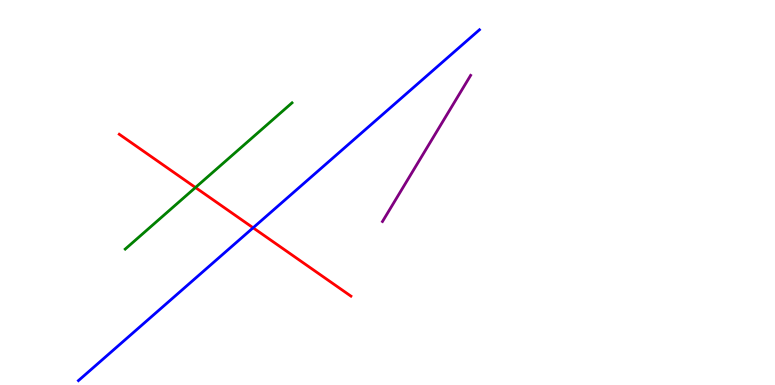[{'lines': ['blue', 'red'], 'intersections': [{'x': 3.27, 'y': 4.08}]}, {'lines': ['green', 'red'], 'intersections': [{'x': 2.52, 'y': 5.13}]}, {'lines': ['purple', 'red'], 'intersections': []}, {'lines': ['blue', 'green'], 'intersections': []}, {'lines': ['blue', 'purple'], 'intersections': []}, {'lines': ['green', 'purple'], 'intersections': []}]